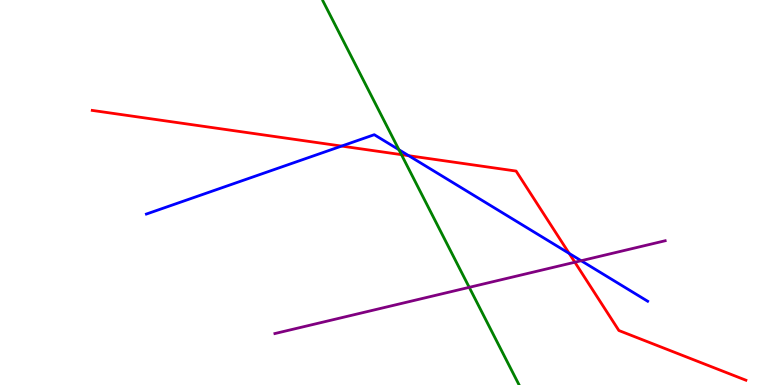[{'lines': ['blue', 'red'], 'intersections': [{'x': 4.41, 'y': 6.21}, {'x': 5.27, 'y': 5.96}, {'x': 7.34, 'y': 3.42}]}, {'lines': ['green', 'red'], 'intersections': [{'x': 5.18, 'y': 5.98}]}, {'lines': ['purple', 'red'], 'intersections': [{'x': 7.42, 'y': 3.19}]}, {'lines': ['blue', 'green'], 'intersections': [{'x': 5.15, 'y': 6.11}]}, {'lines': ['blue', 'purple'], 'intersections': [{'x': 7.5, 'y': 3.23}]}, {'lines': ['green', 'purple'], 'intersections': [{'x': 6.05, 'y': 2.54}]}]